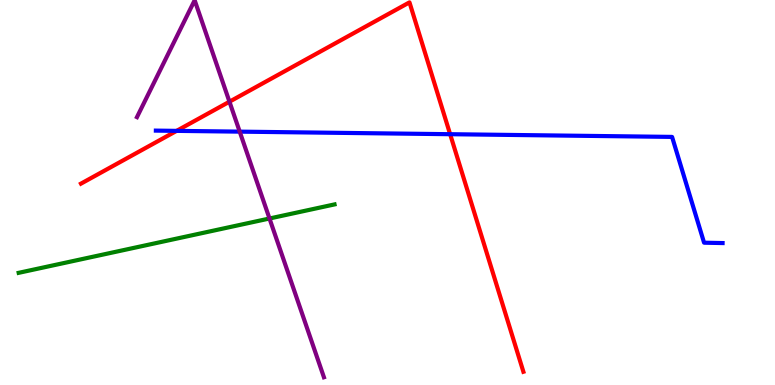[{'lines': ['blue', 'red'], 'intersections': [{'x': 2.28, 'y': 6.6}, {'x': 5.81, 'y': 6.51}]}, {'lines': ['green', 'red'], 'intersections': []}, {'lines': ['purple', 'red'], 'intersections': [{'x': 2.96, 'y': 7.36}]}, {'lines': ['blue', 'green'], 'intersections': []}, {'lines': ['blue', 'purple'], 'intersections': [{'x': 3.09, 'y': 6.58}]}, {'lines': ['green', 'purple'], 'intersections': [{'x': 3.48, 'y': 4.32}]}]